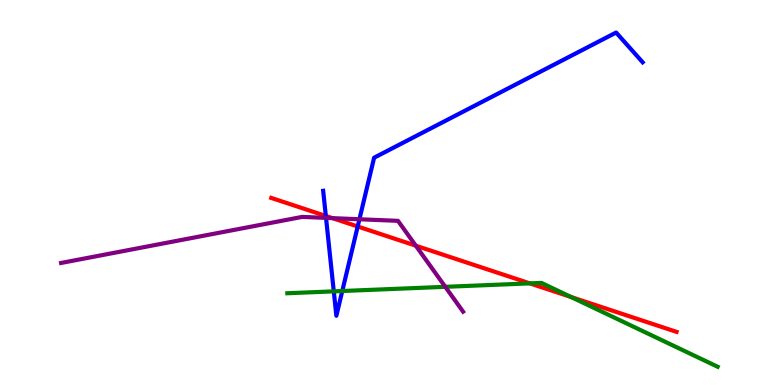[{'lines': ['blue', 'red'], 'intersections': [{'x': 4.2, 'y': 4.39}, {'x': 4.62, 'y': 4.12}]}, {'lines': ['green', 'red'], 'intersections': [{'x': 6.84, 'y': 2.64}, {'x': 7.37, 'y': 2.29}]}, {'lines': ['purple', 'red'], 'intersections': [{'x': 4.29, 'y': 4.33}, {'x': 5.37, 'y': 3.62}]}, {'lines': ['blue', 'green'], 'intersections': [{'x': 4.31, 'y': 2.43}, {'x': 4.42, 'y': 2.44}]}, {'lines': ['blue', 'purple'], 'intersections': [{'x': 4.21, 'y': 4.34}, {'x': 4.64, 'y': 4.31}]}, {'lines': ['green', 'purple'], 'intersections': [{'x': 5.75, 'y': 2.55}]}]